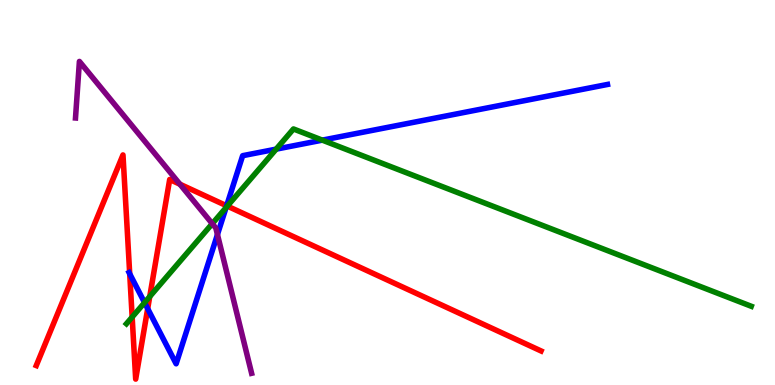[{'lines': ['blue', 'red'], 'intersections': [{'x': 1.67, 'y': 2.89}, {'x': 1.91, 'y': 1.98}, {'x': 2.92, 'y': 4.66}]}, {'lines': ['green', 'red'], 'intersections': [{'x': 1.71, 'y': 1.76}, {'x': 1.93, 'y': 2.3}, {'x': 2.93, 'y': 4.65}]}, {'lines': ['purple', 'red'], 'intersections': [{'x': 2.32, 'y': 5.22}]}, {'lines': ['blue', 'green'], 'intersections': [{'x': 1.87, 'y': 2.14}, {'x': 2.92, 'y': 4.61}, {'x': 3.56, 'y': 6.13}, {'x': 4.16, 'y': 6.36}]}, {'lines': ['blue', 'purple'], 'intersections': [{'x': 2.81, 'y': 3.91}]}, {'lines': ['green', 'purple'], 'intersections': [{'x': 2.74, 'y': 4.19}]}]